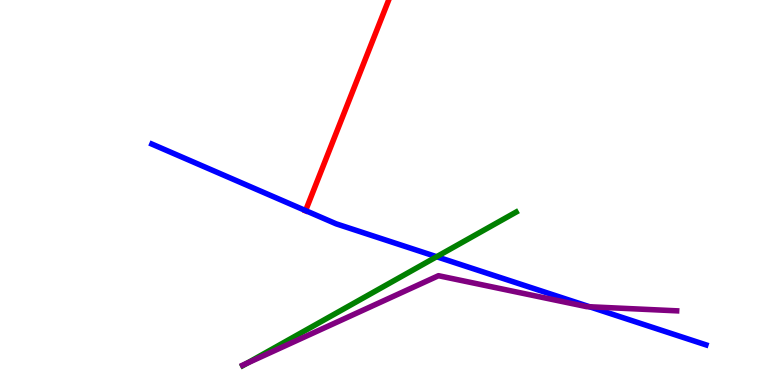[{'lines': ['blue', 'red'], 'intersections': [{'x': 3.94, 'y': 4.53}]}, {'lines': ['green', 'red'], 'intersections': []}, {'lines': ['purple', 'red'], 'intersections': []}, {'lines': ['blue', 'green'], 'intersections': [{'x': 5.63, 'y': 3.33}]}, {'lines': ['blue', 'purple'], 'intersections': [{'x': 7.61, 'y': 2.03}]}, {'lines': ['green', 'purple'], 'intersections': [{'x': 3.19, 'y': 0.567}]}]